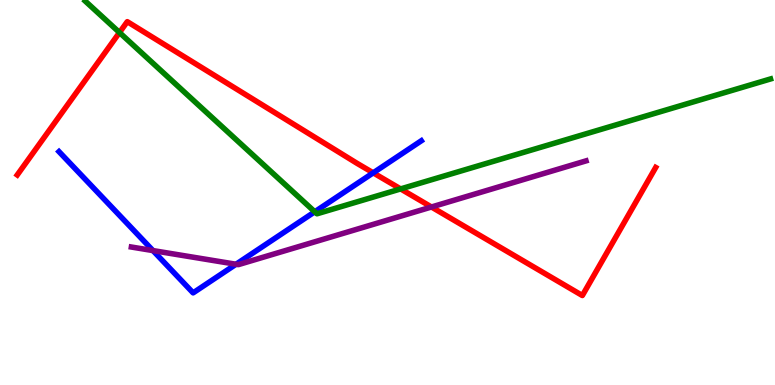[{'lines': ['blue', 'red'], 'intersections': [{'x': 4.82, 'y': 5.51}]}, {'lines': ['green', 'red'], 'intersections': [{'x': 1.54, 'y': 9.16}, {'x': 5.17, 'y': 5.09}]}, {'lines': ['purple', 'red'], 'intersections': [{'x': 5.57, 'y': 4.62}]}, {'lines': ['blue', 'green'], 'intersections': [{'x': 4.06, 'y': 4.5}]}, {'lines': ['blue', 'purple'], 'intersections': [{'x': 1.97, 'y': 3.49}, {'x': 3.05, 'y': 3.14}]}, {'lines': ['green', 'purple'], 'intersections': []}]